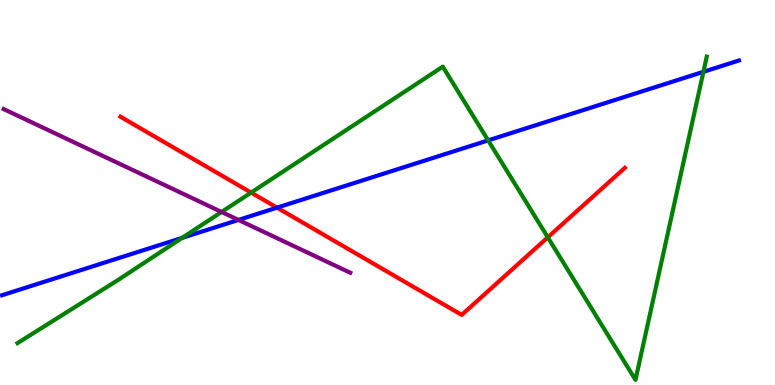[{'lines': ['blue', 'red'], 'intersections': [{'x': 3.57, 'y': 4.61}]}, {'lines': ['green', 'red'], 'intersections': [{'x': 3.24, 'y': 5.0}, {'x': 7.07, 'y': 3.84}]}, {'lines': ['purple', 'red'], 'intersections': []}, {'lines': ['blue', 'green'], 'intersections': [{'x': 2.35, 'y': 3.82}, {'x': 6.3, 'y': 6.35}, {'x': 9.08, 'y': 8.13}]}, {'lines': ['blue', 'purple'], 'intersections': [{'x': 3.08, 'y': 4.29}]}, {'lines': ['green', 'purple'], 'intersections': [{'x': 2.86, 'y': 4.49}]}]